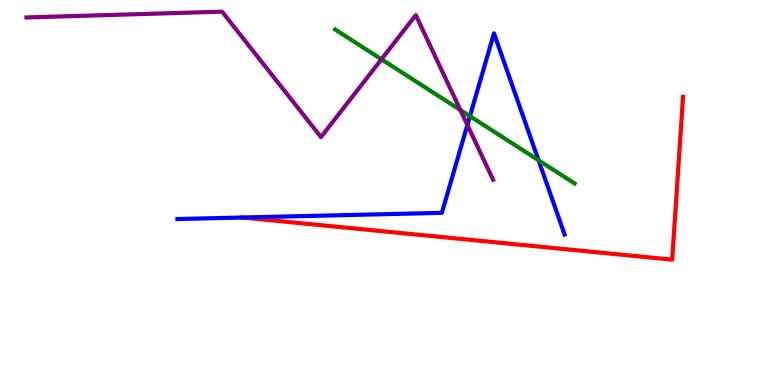[{'lines': ['blue', 'red'], 'intersections': [{'x': 3.13, 'y': 4.35}]}, {'lines': ['green', 'red'], 'intersections': []}, {'lines': ['purple', 'red'], 'intersections': []}, {'lines': ['blue', 'green'], 'intersections': [{'x': 6.06, 'y': 6.98}, {'x': 6.95, 'y': 5.84}]}, {'lines': ['blue', 'purple'], 'intersections': [{'x': 6.03, 'y': 6.75}]}, {'lines': ['green', 'purple'], 'intersections': [{'x': 4.92, 'y': 8.46}, {'x': 5.94, 'y': 7.14}]}]